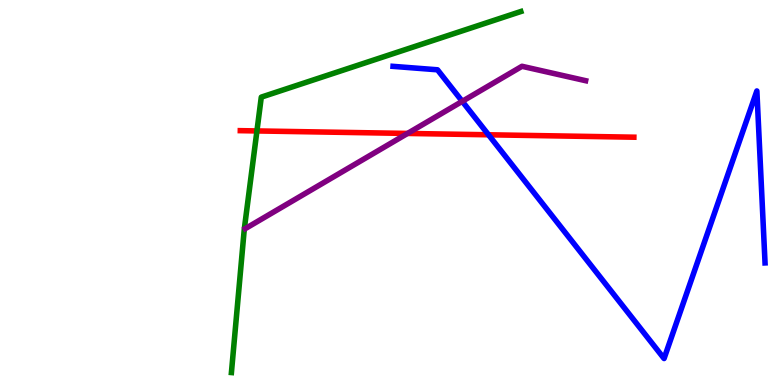[{'lines': ['blue', 'red'], 'intersections': [{'x': 6.3, 'y': 6.5}]}, {'lines': ['green', 'red'], 'intersections': [{'x': 3.32, 'y': 6.6}]}, {'lines': ['purple', 'red'], 'intersections': [{'x': 5.26, 'y': 6.53}]}, {'lines': ['blue', 'green'], 'intersections': []}, {'lines': ['blue', 'purple'], 'intersections': [{'x': 5.96, 'y': 7.37}]}, {'lines': ['green', 'purple'], 'intersections': []}]